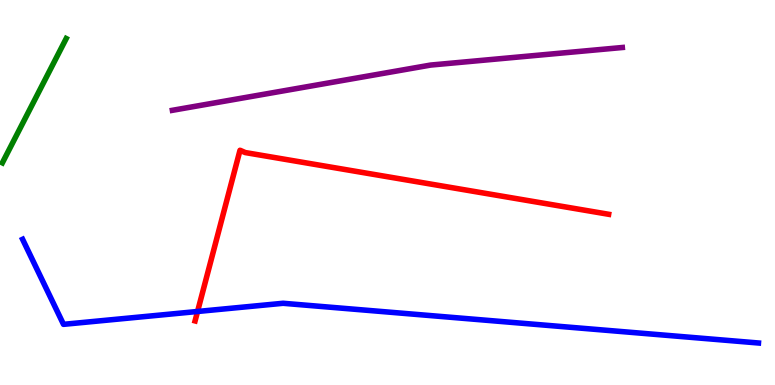[{'lines': ['blue', 'red'], 'intersections': [{'x': 2.55, 'y': 1.91}]}, {'lines': ['green', 'red'], 'intersections': []}, {'lines': ['purple', 'red'], 'intersections': []}, {'lines': ['blue', 'green'], 'intersections': []}, {'lines': ['blue', 'purple'], 'intersections': []}, {'lines': ['green', 'purple'], 'intersections': []}]